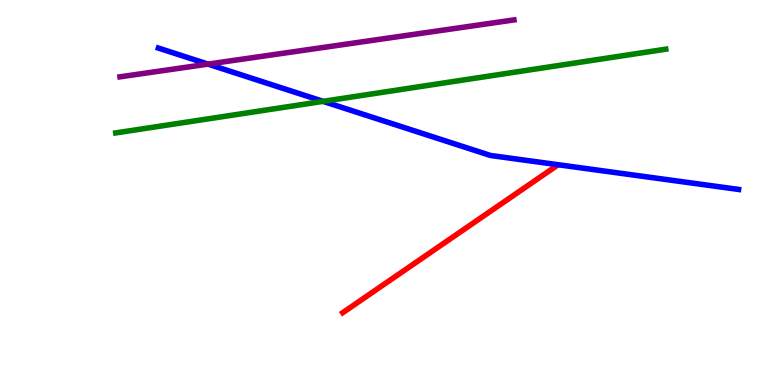[{'lines': ['blue', 'red'], 'intersections': []}, {'lines': ['green', 'red'], 'intersections': []}, {'lines': ['purple', 'red'], 'intersections': []}, {'lines': ['blue', 'green'], 'intersections': [{'x': 4.17, 'y': 7.37}]}, {'lines': ['blue', 'purple'], 'intersections': [{'x': 2.68, 'y': 8.33}]}, {'lines': ['green', 'purple'], 'intersections': []}]